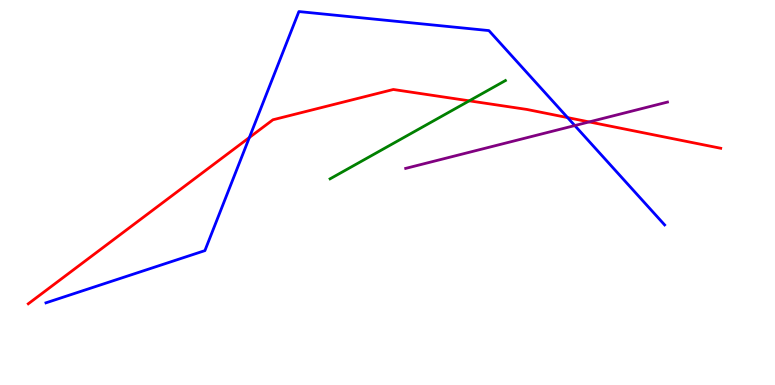[{'lines': ['blue', 'red'], 'intersections': [{'x': 3.22, 'y': 6.43}, {'x': 7.32, 'y': 6.95}]}, {'lines': ['green', 'red'], 'intersections': [{'x': 6.05, 'y': 7.38}]}, {'lines': ['purple', 'red'], 'intersections': [{'x': 7.6, 'y': 6.83}]}, {'lines': ['blue', 'green'], 'intersections': []}, {'lines': ['blue', 'purple'], 'intersections': [{'x': 7.42, 'y': 6.74}]}, {'lines': ['green', 'purple'], 'intersections': []}]